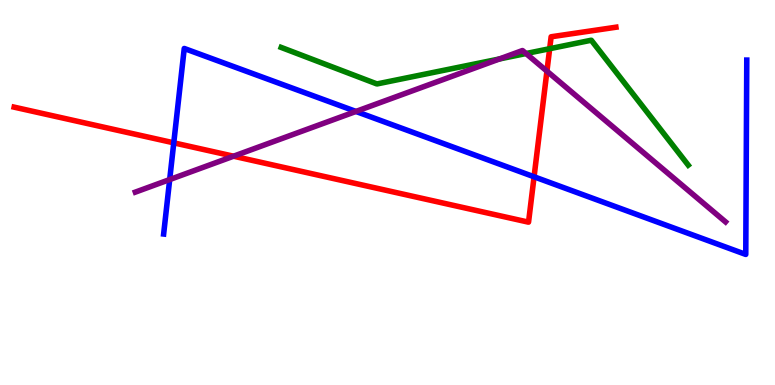[{'lines': ['blue', 'red'], 'intersections': [{'x': 2.24, 'y': 6.29}, {'x': 6.89, 'y': 5.41}]}, {'lines': ['green', 'red'], 'intersections': [{'x': 7.09, 'y': 8.73}]}, {'lines': ['purple', 'red'], 'intersections': [{'x': 3.01, 'y': 5.94}, {'x': 7.06, 'y': 8.15}]}, {'lines': ['blue', 'green'], 'intersections': []}, {'lines': ['blue', 'purple'], 'intersections': [{'x': 2.19, 'y': 5.34}, {'x': 4.59, 'y': 7.11}]}, {'lines': ['green', 'purple'], 'intersections': [{'x': 6.44, 'y': 8.47}, {'x': 6.79, 'y': 8.61}]}]